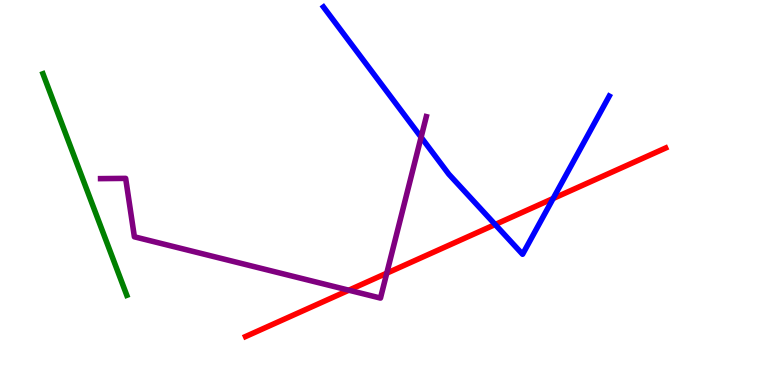[{'lines': ['blue', 'red'], 'intersections': [{'x': 6.39, 'y': 4.17}, {'x': 7.14, 'y': 4.84}]}, {'lines': ['green', 'red'], 'intersections': []}, {'lines': ['purple', 'red'], 'intersections': [{'x': 4.5, 'y': 2.46}, {'x': 4.99, 'y': 2.9}]}, {'lines': ['blue', 'green'], 'intersections': []}, {'lines': ['blue', 'purple'], 'intersections': [{'x': 5.43, 'y': 6.44}]}, {'lines': ['green', 'purple'], 'intersections': []}]